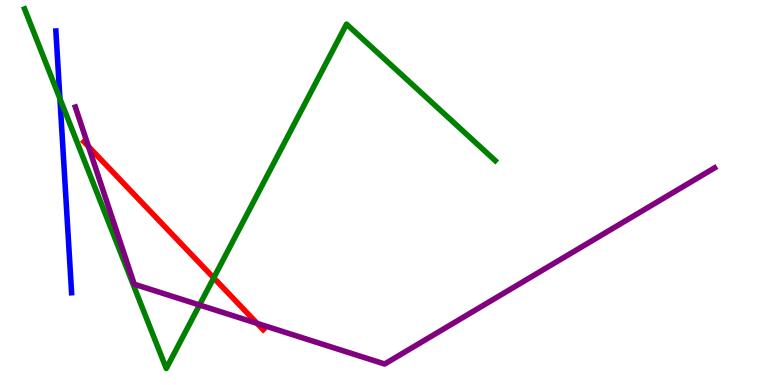[{'lines': ['blue', 'red'], 'intersections': []}, {'lines': ['green', 'red'], 'intersections': [{'x': 2.76, 'y': 2.78}]}, {'lines': ['purple', 'red'], 'intersections': [{'x': 1.14, 'y': 6.19}, {'x': 3.32, 'y': 1.6}]}, {'lines': ['blue', 'green'], 'intersections': [{'x': 0.773, 'y': 7.44}]}, {'lines': ['blue', 'purple'], 'intersections': []}, {'lines': ['green', 'purple'], 'intersections': [{'x': 2.57, 'y': 2.08}]}]